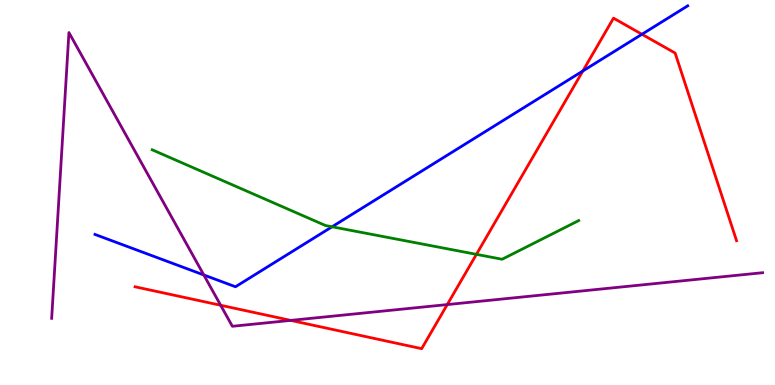[{'lines': ['blue', 'red'], 'intersections': [{'x': 7.52, 'y': 8.16}, {'x': 8.28, 'y': 9.11}]}, {'lines': ['green', 'red'], 'intersections': [{'x': 6.15, 'y': 3.39}]}, {'lines': ['purple', 'red'], 'intersections': [{'x': 2.85, 'y': 2.07}, {'x': 3.75, 'y': 1.68}, {'x': 5.77, 'y': 2.09}]}, {'lines': ['blue', 'green'], 'intersections': [{'x': 4.28, 'y': 4.11}]}, {'lines': ['blue', 'purple'], 'intersections': [{'x': 2.63, 'y': 2.86}]}, {'lines': ['green', 'purple'], 'intersections': []}]